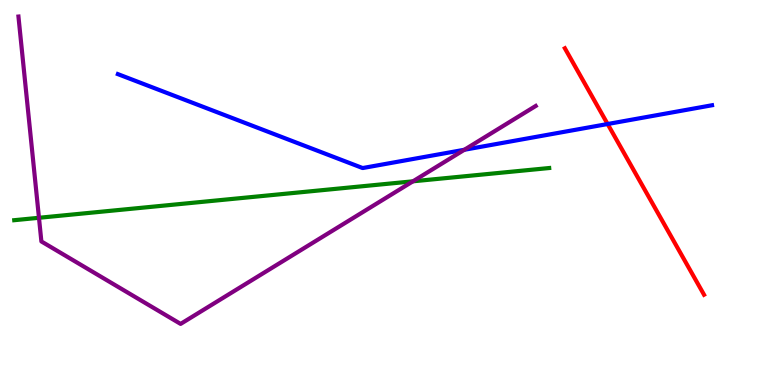[{'lines': ['blue', 'red'], 'intersections': [{'x': 7.84, 'y': 6.78}]}, {'lines': ['green', 'red'], 'intersections': []}, {'lines': ['purple', 'red'], 'intersections': []}, {'lines': ['blue', 'green'], 'intersections': []}, {'lines': ['blue', 'purple'], 'intersections': [{'x': 5.99, 'y': 6.11}]}, {'lines': ['green', 'purple'], 'intersections': [{'x': 0.503, 'y': 4.34}, {'x': 5.33, 'y': 5.29}]}]